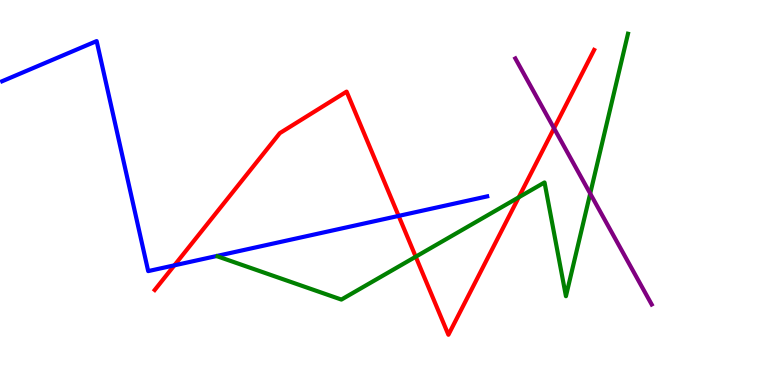[{'lines': ['blue', 'red'], 'intersections': [{'x': 2.25, 'y': 3.11}, {'x': 5.14, 'y': 4.39}]}, {'lines': ['green', 'red'], 'intersections': [{'x': 5.36, 'y': 3.33}, {'x': 6.69, 'y': 4.87}]}, {'lines': ['purple', 'red'], 'intersections': [{'x': 7.15, 'y': 6.67}]}, {'lines': ['blue', 'green'], 'intersections': []}, {'lines': ['blue', 'purple'], 'intersections': []}, {'lines': ['green', 'purple'], 'intersections': [{'x': 7.62, 'y': 4.97}]}]